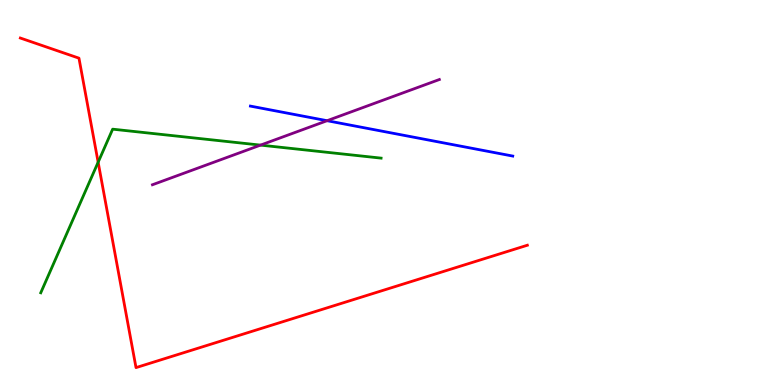[{'lines': ['blue', 'red'], 'intersections': []}, {'lines': ['green', 'red'], 'intersections': [{'x': 1.27, 'y': 5.79}]}, {'lines': ['purple', 'red'], 'intersections': []}, {'lines': ['blue', 'green'], 'intersections': []}, {'lines': ['blue', 'purple'], 'intersections': [{'x': 4.22, 'y': 6.86}]}, {'lines': ['green', 'purple'], 'intersections': [{'x': 3.36, 'y': 6.23}]}]